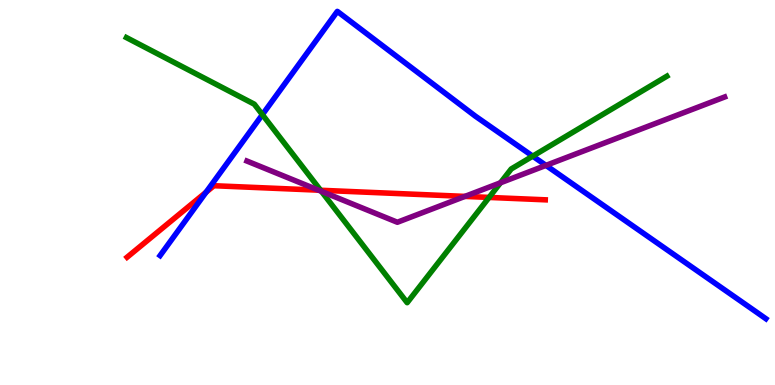[{'lines': ['blue', 'red'], 'intersections': [{'x': 2.66, 'y': 5.01}]}, {'lines': ['green', 'red'], 'intersections': [{'x': 4.14, 'y': 5.06}, {'x': 6.31, 'y': 4.87}]}, {'lines': ['purple', 'red'], 'intersections': [{'x': 4.11, 'y': 5.06}, {'x': 6.0, 'y': 4.9}]}, {'lines': ['blue', 'green'], 'intersections': [{'x': 3.39, 'y': 7.02}, {'x': 6.87, 'y': 5.94}]}, {'lines': ['blue', 'purple'], 'intersections': [{'x': 7.04, 'y': 5.7}]}, {'lines': ['green', 'purple'], 'intersections': [{'x': 4.15, 'y': 5.03}, {'x': 6.46, 'y': 5.25}]}]